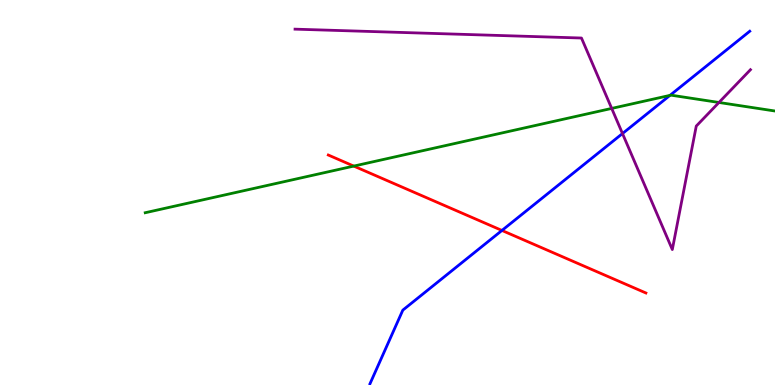[{'lines': ['blue', 'red'], 'intersections': [{'x': 6.48, 'y': 4.01}]}, {'lines': ['green', 'red'], 'intersections': [{'x': 4.56, 'y': 5.69}]}, {'lines': ['purple', 'red'], 'intersections': []}, {'lines': ['blue', 'green'], 'intersections': [{'x': 8.64, 'y': 7.52}]}, {'lines': ['blue', 'purple'], 'intersections': [{'x': 8.03, 'y': 6.53}]}, {'lines': ['green', 'purple'], 'intersections': [{'x': 7.89, 'y': 7.18}, {'x': 9.28, 'y': 7.34}]}]